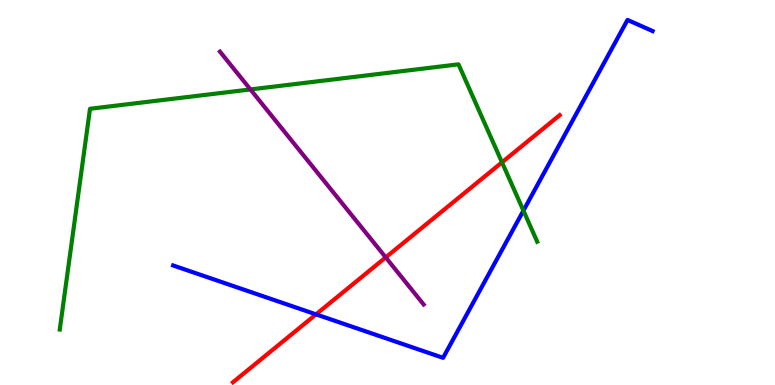[{'lines': ['blue', 'red'], 'intersections': [{'x': 4.08, 'y': 1.83}]}, {'lines': ['green', 'red'], 'intersections': [{'x': 6.48, 'y': 5.78}]}, {'lines': ['purple', 'red'], 'intersections': [{'x': 4.98, 'y': 3.31}]}, {'lines': ['blue', 'green'], 'intersections': [{'x': 6.75, 'y': 4.53}]}, {'lines': ['blue', 'purple'], 'intersections': []}, {'lines': ['green', 'purple'], 'intersections': [{'x': 3.23, 'y': 7.68}]}]